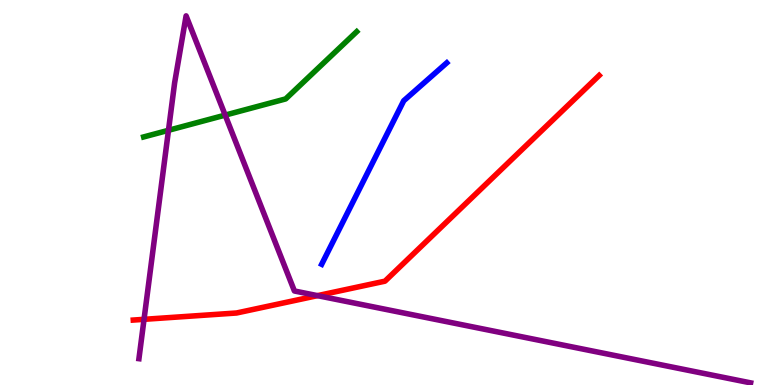[{'lines': ['blue', 'red'], 'intersections': []}, {'lines': ['green', 'red'], 'intersections': []}, {'lines': ['purple', 'red'], 'intersections': [{'x': 1.86, 'y': 1.71}, {'x': 4.1, 'y': 2.32}]}, {'lines': ['blue', 'green'], 'intersections': []}, {'lines': ['blue', 'purple'], 'intersections': []}, {'lines': ['green', 'purple'], 'intersections': [{'x': 2.17, 'y': 6.62}, {'x': 2.91, 'y': 7.01}]}]